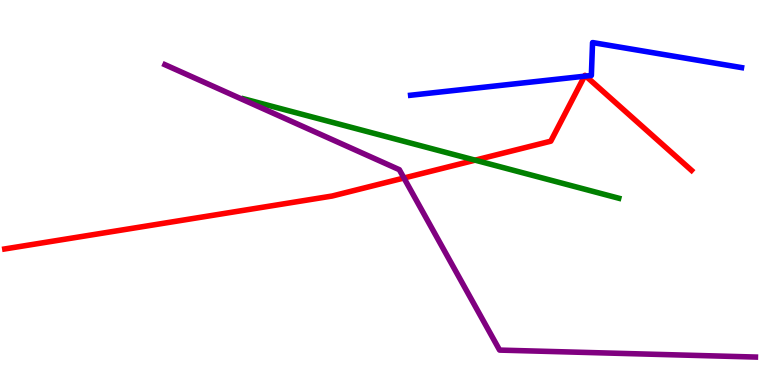[{'lines': ['blue', 'red'], 'intersections': [{'x': 7.54, 'y': 8.02}, {'x': 7.56, 'y': 8.02}]}, {'lines': ['green', 'red'], 'intersections': [{'x': 6.13, 'y': 5.84}]}, {'lines': ['purple', 'red'], 'intersections': [{'x': 5.21, 'y': 5.38}]}, {'lines': ['blue', 'green'], 'intersections': []}, {'lines': ['blue', 'purple'], 'intersections': []}, {'lines': ['green', 'purple'], 'intersections': []}]